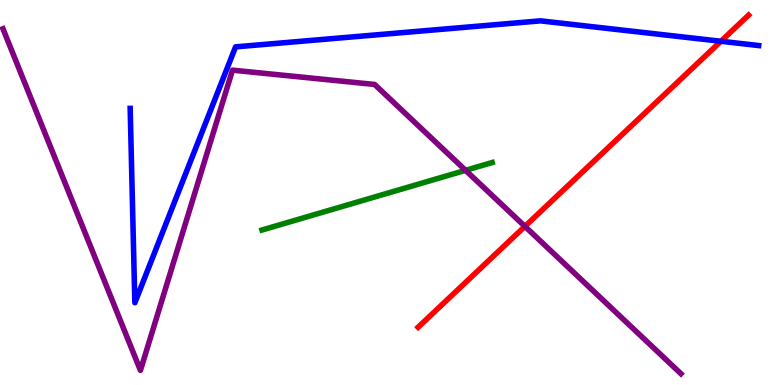[{'lines': ['blue', 'red'], 'intersections': [{'x': 9.3, 'y': 8.93}]}, {'lines': ['green', 'red'], 'intersections': []}, {'lines': ['purple', 'red'], 'intersections': [{'x': 6.77, 'y': 4.12}]}, {'lines': ['blue', 'green'], 'intersections': []}, {'lines': ['blue', 'purple'], 'intersections': []}, {'lines': ['green', 'purple'], 'intersections': [{'x': 6.01, 'y': 5.58}]}]